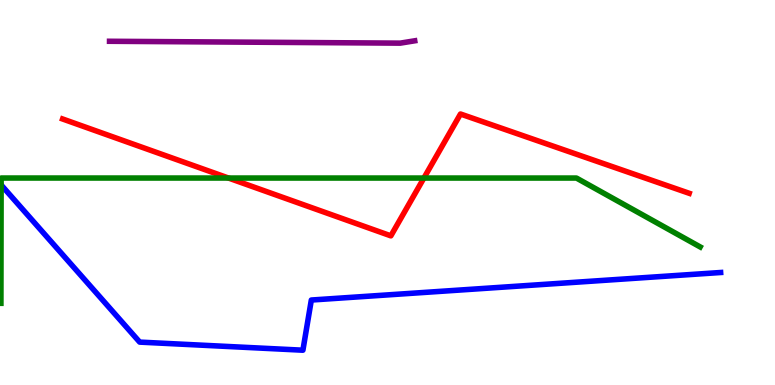[{'lines': ['blue', 'red'], 'intersections': []}, {'lines': ['green', 'red'], 'intersections': [{'x': 2.95, 'y': 5.38}, {'x': 5.47, 'y': 5.38}]}, {'lines': ['purple', 'red'], 'intersections': []}, {'lines': ['blue', 'green'], 'intersections': []}, {'lines': ['blue', 'purple'], 'intersections': []}, {'lines': ['green', 'purple'], 'intersections': []}]